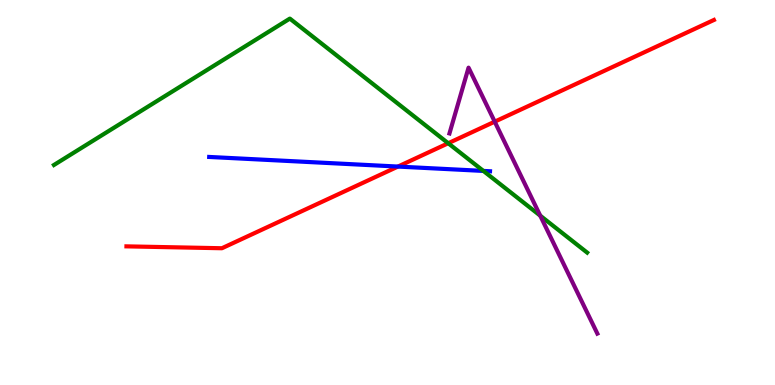[{'lines': ['blue', 'red'], 'intersections': [{'x': 5.13, 'y': 5.67}]}, {'lines': ['green', 'red'], 'intersections': [{'x': 5.78, 'y': 6.28}]}, {'lines': ['purple', 'red'], 'intersections': [{'x': 6.38, 'y': 6.84}]}, {'lines': ['blue', 'green'], 'intersections': [{'x': 6.24, 'y': 5.56}]}, {'lines': ['blue', 'purple'], 'intersections': []}, {'lines': ['green', 'purple'], 'intersections': [{'x': 6.97, 'y': 4.4}]}]